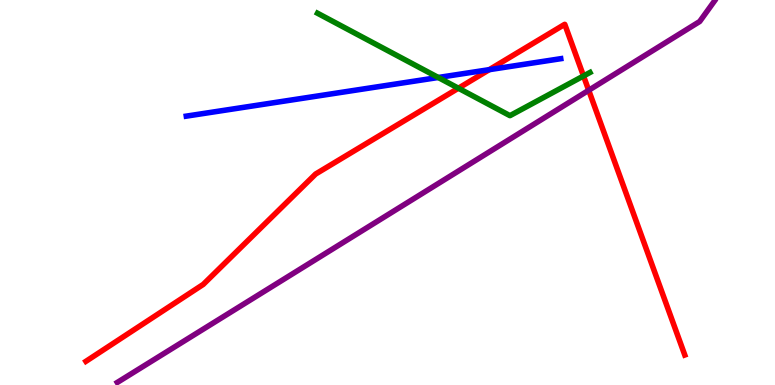[{'lines': ['blue', 'red'], 'intersections': [{'x': 6.31, 'y': 8.19}]}, {'lines': ['green', 'red'], 'intersections': [{'x': 5.91, 'y': 7.71}, {'x': 7.53, 'y': 8.03}]}, {'lines': ['purple', 'red'], 'intersections': [{'x': 7.6, 'y': 7.65}]}, {'lines': ['blue', 'green'], 'intersections': [{'x': 5.65, 'y': 7.99}]}, {'lines': ['blue', 'purple'], 'intersections': []}, {'lines': ['green', 'purple'], 'intersections': []}]